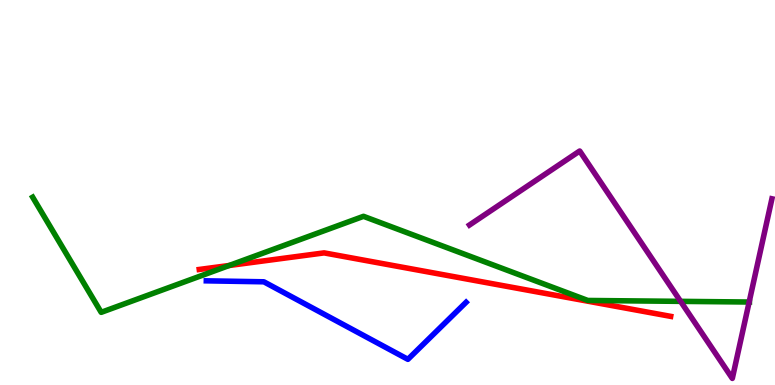[{'lines': ['blue', 'red'], 'intersections': []}, {'lines': ['green', 'red'], 'intersections': [{'x': 2.96, 'y': 3.1}]}, {'lines': ['purple', 'red'], 'intersections': []}, {'lines': ['blue', 'green'], 'intersections': []}, {'lines': ['blue', 'purple'], 'intersections': []}, {'lines': ['green', 'purple'], 'intersections': [{'x': 8.78, 'y': 2.17}, {'x': 9.67, 'y': 2.16}]}]